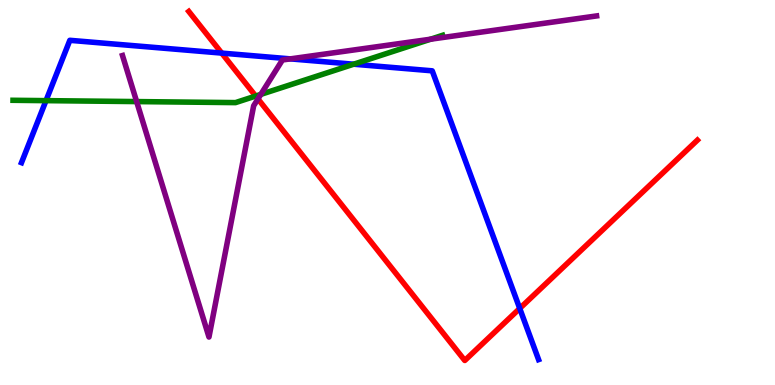[{'lines': ['blue', 'red'], 'intersections': [{'x': 2.86, 'y': 8.62}, {'x': 6.71, 'y': 1.99}]}, {'lines': ['green', 'red'], 'intersections': [{'x': 3.3, 'y': 7.51}]}, {'lines': ['purple', 'red'], 'intersections': [{'x': 3.33, 'y': 7.43}]}, {'lines': ['blue', 'green'], 'intersections': [{'x': 0.594, 'y': 7.39}, {'x': 4.56, 'y': 8.33}]}, {'lines': ['blue', 'purple'], 'intersections': [{'x': 3.75, 'y': 8.47}]}, {'lines': ['green', 'purple'], 'intersections': [{'x': 1.76, 'y': 7.36}, {'x': 3.37, 'y': 7.55}, {'x': 5.56, 'y': 8.98}]}]